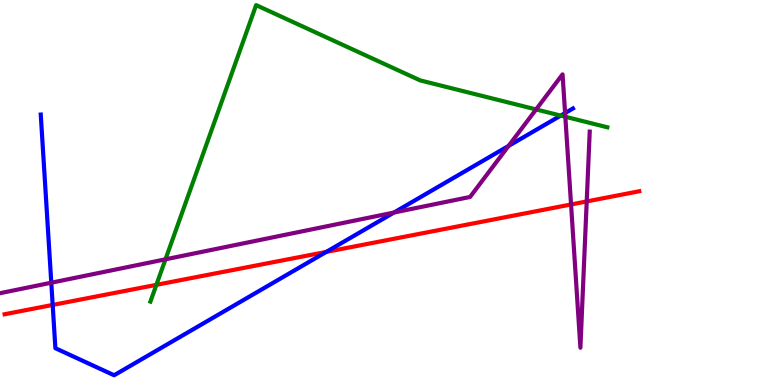[{'lines': ['blue', 'red'], 'intersections': [{'x': 0.68, 'y': 2.08}, {'x': 4.21, 'y': 3.46}]}, {'lines': ['green', 'red'], 'intersections': [{'x': 2.02, 'y': 2.6}]}, {'lines': ['purple', 'red'], 'intersections': [{'x': 7.37, 'y': 4.69}, {'x': 7.57, 'y': 4.77}]}, {'lines': ['blue', 'green'], 'intersections': [{'x': 7.23, 'y': 7.0}]}, {'lines': ['blue', 'purple'], 'intersections': [{'x': 0.662, 'y': 2.66}, {'x': 5.08, 'y': 4.48}, {'x': 6.56, 'y': 6.21}, {'x': 7.29, 'y': 7.06}]}, {'lines': ['green', 'purple'], 'intersections': [{'x': 2.14, 'y': 3.26}, {'x': 6.92, 'y': 7.16}, {'x': 7.29, 'y': 6.97}]}]